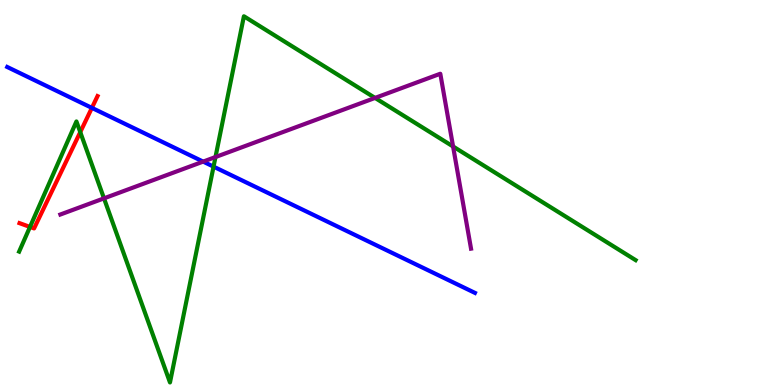[{'lines': ['blue', 'red'], 'intersections': [{'x': 1.19, 'y': 7.2}]}, {'lines': ['green', 'red'], 'intersections': [{'x': 0.387, 'y': 4.11}, {'x': 1.04, 'y': 6.57}]}, {'lines': ['purple', 'red'], 'intersections': []}, {'lines': ['blue', 'green'], 'intersections': [{'x': 2.76, 'y': 5.67}]}, {'lines': ['blue', 'purple'], 'intersections': [{'x': 2.62, 'y': 5.8}]}, {'lines': ['green', 'purple'], 'intersections': [{'x': 1.34, 'y': 4.85}, {'x': 2.78, 'y': 5.92}, {'x': 4.84, 'y': 7.46}, {'x': 5.85, 'y': 6.2}]}]